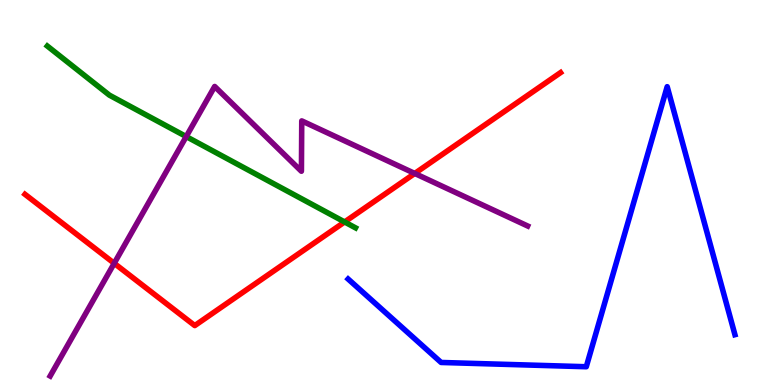[{'lines': ['blue', 'red'], 'intersections': []}, {'lines': ['green', 'red'], 'intersections': [{'x': 4.45, 'y': 4.23}]}, {'lines': ['purple', 'red'], 'intersections': [{'x': 1.47, 'y': 3.16}, {'x': 5.35, 'y': 5.49}]}, {'lines': ['blue', 'green'], 'intersections': []}, {'lines': ['blue', 'purple'], 'intersections': []}, {'lines': ['green', 'purple'], 'intersections': [{'x': 2.4, 'y': 6.45}]}]